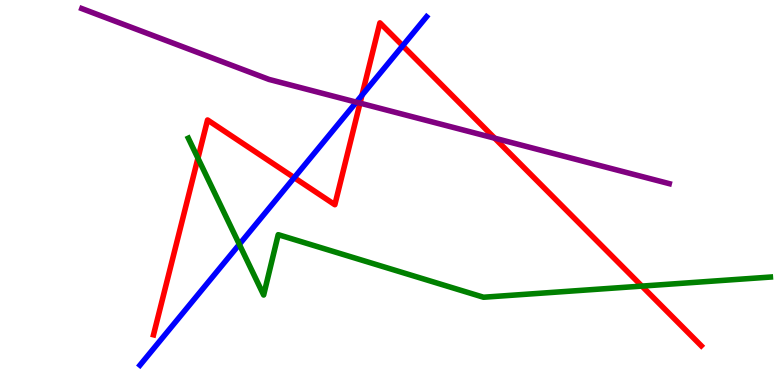[{'lines': ['blue', 'red'], 'intersections': [{'x': 3.8, 'y': 5.39}, {'x': 4.67, 'y': 7.53}, {'x': 5.2, 'y': 8.81}]}, {'lines': ['green', 'red'], 'intersections': [{'x': 2.55, 'y': 5.89}, {'x': 8.28, 'y': 2.57}]}, {'lines': ['purple', 'red'], 'intersections': [{'x': 4.65, 'y': 7.32}, {'x': 6.38, 'y': 6.41}]}, {'lines': ['blue', 'green'], 'intersections': [{'x': 3.09, 'y': 3.65}]}, {'lines': ['blue', 'purple'], 'intersections': [{'x': 4.6, 'y': 7.35}]}, {'lines': ['green', 'purple'], 'intersections': []}]